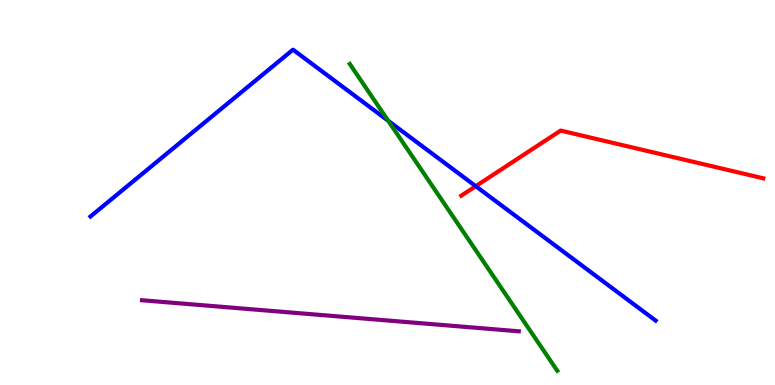[{'lines': ['blue', 'red'], 'intersections': [{'x': 6.14, 'y': 5.16}]}, {'lines': ['green', 'red'], 'intersections': []}, {'lines': ['purple', 'red'], 'intersections': []}, {'lines': ['blue', 'green'], 'intersections': [{'x': 5.01, 'y': 6.86}]}, {'lines': ['blue', 'purple'], 'intersections': []}, {'lines': ['green', 'purple'], 'intersections': []}]